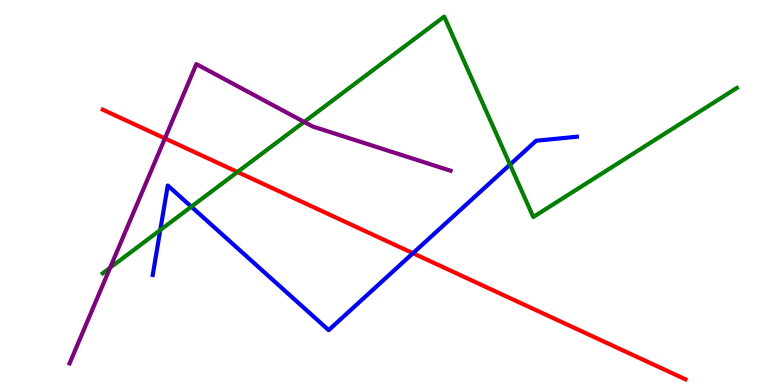[{'lines': ['blue', 'red'], 'intersections': [{'x': 5.33, 'y': 3.42}]}, {'lines': ['green', 'red'], 'intersections': [{'x': 3.06, 'y': 5.53}]}, {'lines': ['purple', 'red'], 'intersections': [{'x': 2.13, 'y': 6.41}]}, {'lines': ['blue', 'green'], 'intersections': [{'x': 2.07, 'y': 4.03}, {'x': 2.47, 'y': 4.63}, {'x': 6.58, 'y': 5.72}]}, {'lines': ['blue', 'purple'], 'intersections': []}, {'lines': ['green', 'purple'], 'intersections': [{'x': 1.42, 'y': 3.05}, {'x': 3.92, 'y': 6.83}]}]